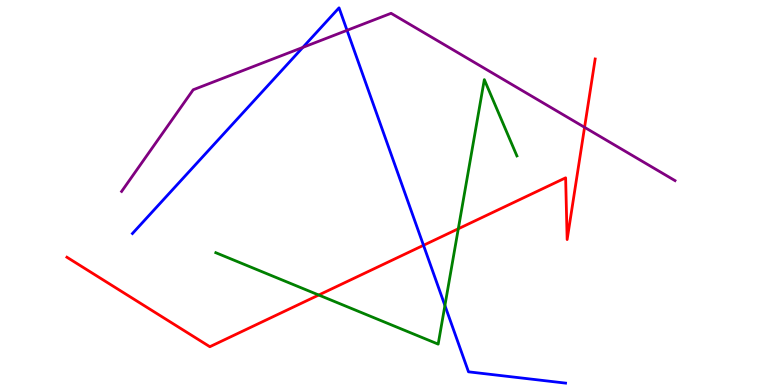[{'lines': ['blue', 'red'], 'intersections': [{'x': 5.46, 'y': 3.63}]}, {'lines': ['green', 'red'], 'intersections': [{'x': 4.11, 'y': 2.34}, {'x': 5.91, 'y': 4.06}]}, {'lines': ['purple', 'red'], 'intersections': [{'x': 7.54, 'y': 6.69}]}, {'lines': ['blue', 'green'], 'intersections': [{'x': 5.74, 'y': 2.06}]}, {'lines': ['blue', 'purple'], 'intersections': [{'x': 3.91, 'y': 8.77}, {'x': 4.48, 'y': 9.21}]}, {'lines': ['green', 'purple'], 'intersections': []}]